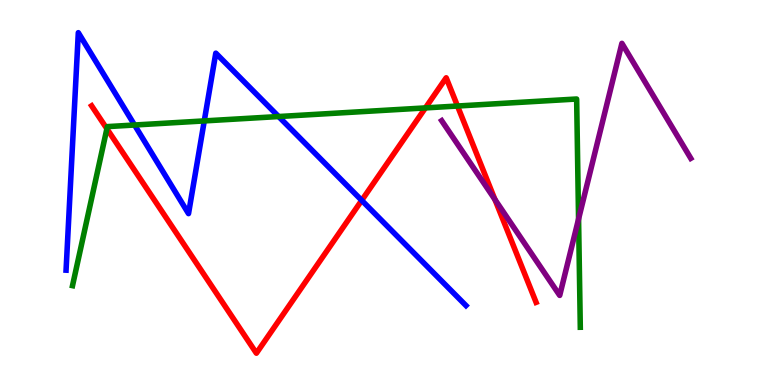[{'lines': ['blue', 'red'], 'intersections': [{'x': 4.67, 'y': 4.8}]}, {'lines': ['green', 'red'], 'intersections': [{'x': 1.38, 'y': 6.66}, {'x': 5.49, 'y': 7.2}, {'x': 5.9, 'y': 7.25}]}, {'lines': ['purple', 'red'], 'intersections': [{'x': 6.39, 'y': 4.82}]}, {'lines': ['blue', 'green'], 'intersections': [{'x': 1.74, 'y': 6.75}, {'x': 2.64, 'y': 6.86}, {'x': 3.6, 'y': 6.97}]}, {'lines': ['blue', 'purple'], 'intersections': []}, {'lines': ['green', 'purple'], 'intersections': [{'x': 7.47, 'y': 4.31}]}]